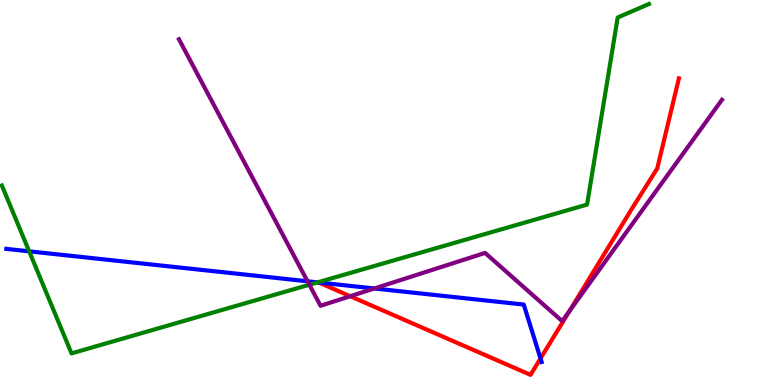[{'lines': ['blue', 'red'], 'intersections': [{'x': 6.97, 'y': 0.689}]}, {'lines': ['green', 'red'], 'intersections': []}, {'lines': ['purple', 'red'], 'intersections': [{'x': 4.52, 'y': 2.31}, {'x': 7.35, 'y': 1.92}]}, {'lines': ['blue', 'green'], 'intersections': [{'x': 0.377, 'y': 3.47}, {'x': 4.1, 'y': 2.67}]}, {'lines': ['blue', 'purple'], 'intersections': [{'x': 3.97, 'y': 2.69}, {'x': 4.83, 'y': 2.51}]}, {'lines': ['green', 'purple'], 'intersections': [{'x': 3.99, 'y': 2.6}]}]